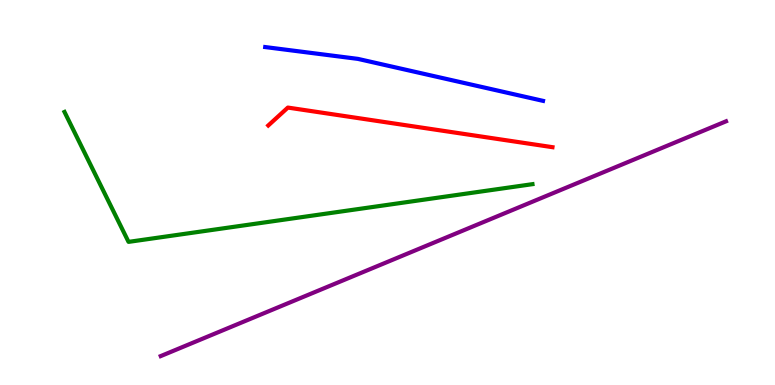[{'lines': ['blue', 'red'], 'intersections': []}, {'lines': ['green', 'red'], 'intersections': []}, {'lines': ['purple', 'red'], 'intersections': []}, {'lines': ['blue', 'green'], 'intersections': []}, {'lines': ['blue', 'purple'], 'intersections': []}, {'lines': ['green', 'purple'], 'intersections': []}]